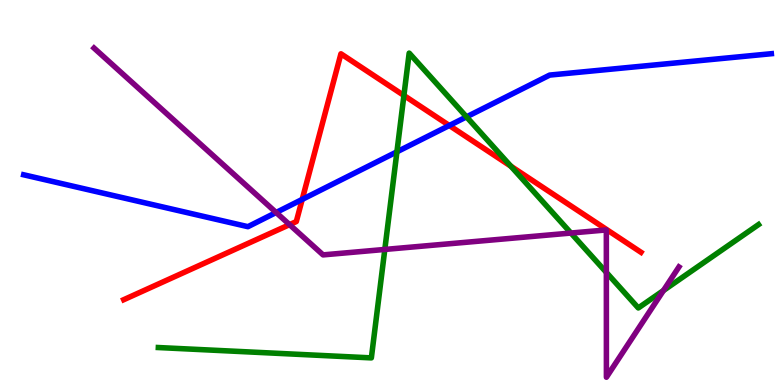[{'lines': ['blue', 'red'], 'intersections': [{'x': 3.9, 'y': 4.82}, {'x': 5.8, 'y': 6.74}]}, {'lines': ['green', 'red'], 'intersections': [{'x': 5.21, 'y': 7.52}, {'x': 6.59, 'y': 5.68}]}, {'lines': ['purple', 'red'], 'intersections': [{'x': 3.74, 'y': 4.17}]}, {'lines': ['blue', 'green'], 'intersections': [{'x': 5.12, 'y': 6.06}, {'x': 6.02, 'y': 6.96}]}, {'lines': ['blue', 'purple'], 'intersections': [{'x': 3.56, 'y': 4.48}]}, {'lines': ['green', 'purple'], 'intersections': [{'x': 4.97, 'y': 3.52}, {'x': 7.37, 'y': 3.95}, {'x': 7.82, 'y': 2.92}, {'x': 8.56, 'y': 2.45}]}]